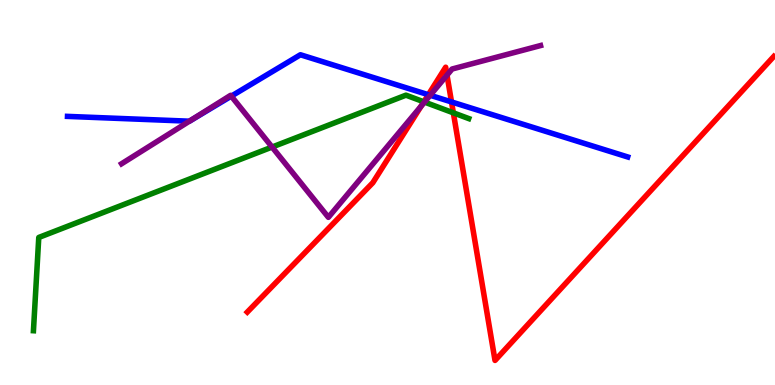[{'lines': ['blue', 'red'], 'intersections': [{'x': 5.53, 'y': 7.54}, {'x': 5.83, 'y': 7.35}]}, {'lines': ['green', 'red'], 'intersections': [{'x': 5.47, 'y': 7.35}, {'x': 5.85, 'y': 7.07}]}, {'lines': ['purple', 'red'], 'intersections': [{'x': 5.43, 'y': 7.24}, {'x': 5.77, 'y': 8.05}]}, {'lines': ['blue', 'green'], 'intersections': []}, {'lines': ['blue', 'purple'], 'intersections': [{'x': 2.44, 'y': 6.85}, {'x': 2.98, 'y': 7.5}, {'x': 5.55, 'y': 7.53}]}, {'lines': ['green', 'purple'], 'intersections': [{'x': 3.51, 'y': 6.18}, {'x': 5.48, 'y': 7.35}]}]